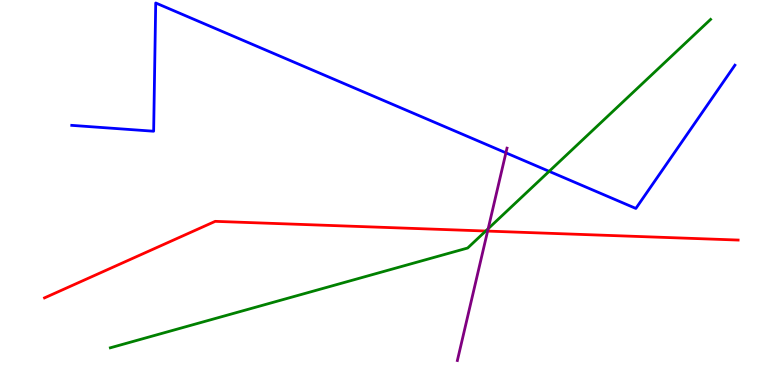[{'lines': ['blue', 'red'], 'intersections': []}, {'lines': ['green', 'red'], 'intersections': [{'x': 6.27, 'y': 4.0}]}, {'lines': ['purple', 'red'], 'intersections': [{'x': 6.29, 'y': 4.0}]}, {'lines': ['blue', 'green'], 'intersections': [{'x': 7.09, 'y': 5.55}]}, {'lines': ['blue', 'purple'], 'intersections': [{'x': 6.53, 'y': 6.03}]}, {'lines': ['green', 'purple'], 'intersections': [{'x': 6.3, 'y': 4.06}]}]